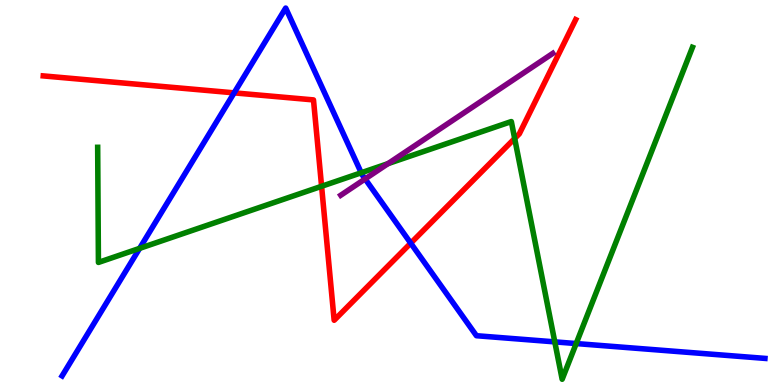[{'lines': ['blue', 'red'], 'intersections': [{'x': 3.02, 'y': 7.59}, {'x': 5.3, 'y': 3.68}]}, {'lines': ['green', 'red'], 'intersections': [{'x': 4.15, 'y': 5.16}, {'x': 6.64, 'y': 6.4}]}, {'lines': ['purple', 'red'], 'intersections': []}, {'lines': ['blue', 'green'], 'intersections': [{'x': 1.8, 'y': 3.55}, {'x': 4.66, 'y': 5.51}, {'x': 7.16, 'y': 1.12}, {'x': 7.43, 'y': 1.08}]}, {'lines': ['blue', 'purple'], 'intersections': [{'x': 4.71, 'y': 5.35}]}, {'lines': ['green', 'purple'], 'intersections': [{'x': 5.01, 'y': 5.75}]}]